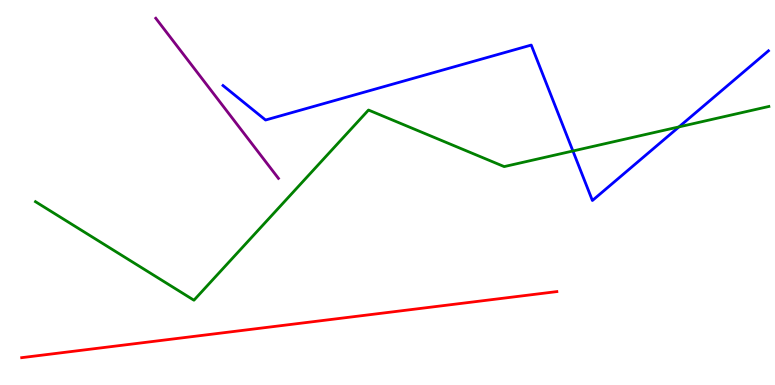[{'lines': ['blue', 'red'], 'intersections': []}, {'lines': ['green', 'red'], 'intersections': []}, {'lines': ['purple', 'red'], 'intersections': []}, {'lines': ['blue', 'green'], 'intersections': [{'x': 7.39, 'y': 6.08}, {'x': 8.76, 'y': 6.7}]}, {'lines': ['blue', 'purple'], 'intersections': []}, {'lines': ['green', 'purple'], 'intersections': []}]